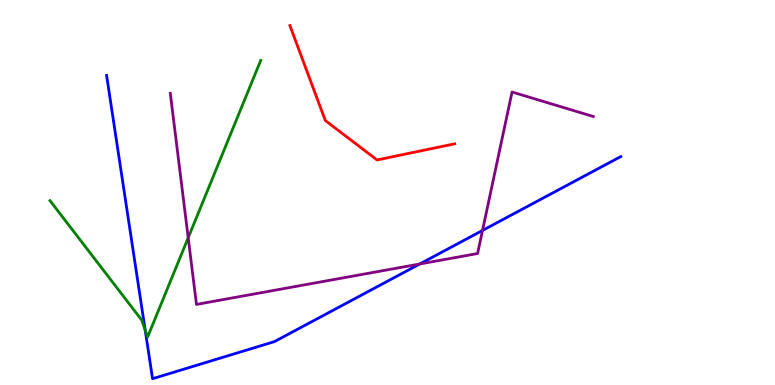[{'lines': ['blue', 'red'], 'intersections': []}, {'lines': ['green', 'red'], 'intersections': []}, {'lines': ['purple', 'red'], 'intersections': []}, {'lines': ['blue', 'green'], 'intersections': [{'x': 1.87, 'y': 1.42}]}, {'lines': ['blue', 'purple'], 'intersections': [{'x': 5.42, 'y': 3.14}, {'x': 6.23, 'y': 4.01}]}, {'lines': ['green', 'purple'], 'intersections': [{'x': 2.43, 'y': 3.82}]}]